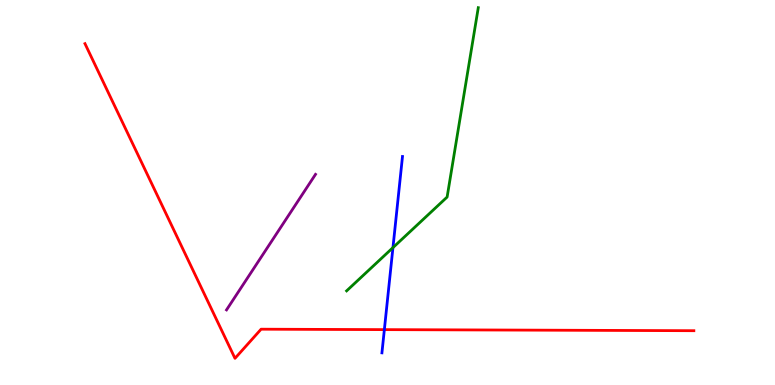[{'lines': ['blue', 'red'], 'intersections': [{'x': 4.96, 'y': 1.44}]}, {'lines': ['green', 'red'], 'intersections': []}, {'lines': ['purple', 'red'], 'intersections': []}, {'lines': ['blue', 'green'], 'intersections': [{'x': 5.07, 'y': 3.57}]}, {'lines': ['blue', 'purple'], 'intersections': []}, {'lines': ['green', 'purple'], 'intersections': []}]